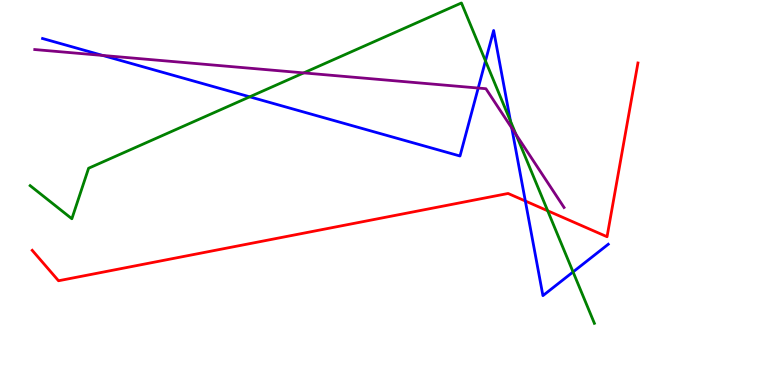[{'lines': ['blue', 'red'], 'intersections': [{'x': 6.78, 'y': 4.78}]}, {'lines': ['green', 'red'], 'intersections': [{'x': 7.07, 'y': 4.53}]}, {'lines': ['purple', 'red'], 'intersections': []}, {'lines': ['blue', 'green'], 'intersections': [{'x': 3.22, 'y': 7.49}, {'x': 6.26, 'y': 8.42}, {'x': 6.59, 'y': 6.85}, {'x': 7.39, 'y': 2.94}]}, {'lines': ['blue', 'purple'], 'intersections': [{'x': 1.33, 'y': 8.56}, {'x': 6.17, 'y': 7.71}, {'x': 6.6, 'y': 6.67}]}, {'lines': ['green', 'purple'], 'intersections': [{'x': 3.92, 'y': 8.11}, {'x': 6.66, 'y': 6.51}]}]